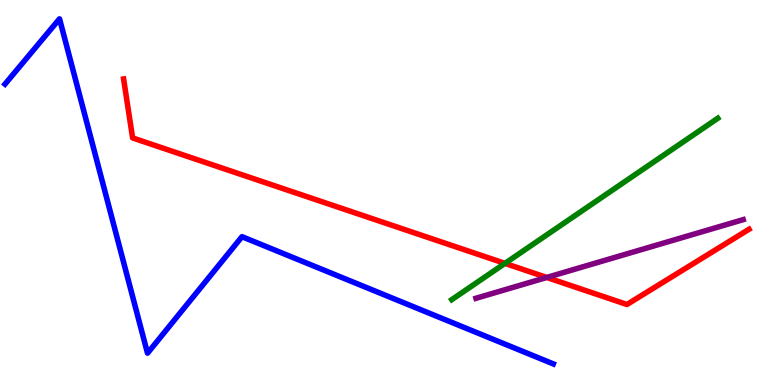[{'lines': ['blue', 'red'], 'intersections': []}, {'lines': ['green', 'red'], 'intersections': [{'x': 6.52, 'y': 3.16}]}, {'lines': ['purple', 'red'], 'intersections': [{'x': 7.05, 'y': 2.79}]}, {'lines': ['blue', 'green'], 'intersections': []}, {'lines': ['blue', 'purple'], 'intersections': []}, {'lines': ['green', 'purple'], 'intersections': []}]